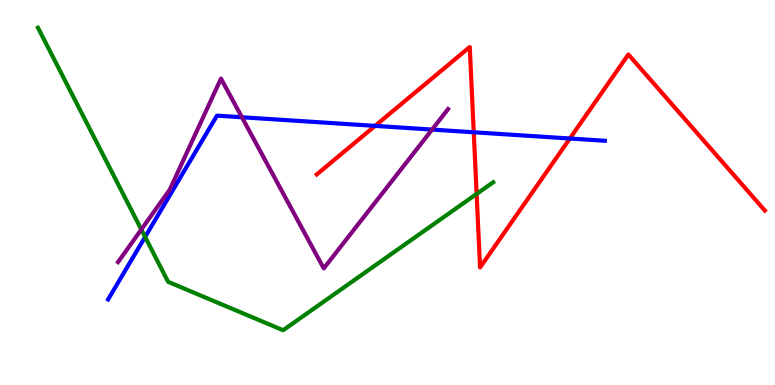[{'lines': ['blue', 'red'], 'intersections': [{'x': 4.84, 'y': 6.73}, {'x': 6.11, 'y': 6.56}, {'x': 7.35, 'y': 6.4}]}, {'lines': ['green', 'red'], 'intersections': [{'x': 6.15, 'y': 4.96}]}, {'lines': ['purple', 'red'], 'intersections': []}, {'lines': ['blue', 'green'], 'intersections': [{'x': 1.87, 'y': 3.85}]}, {'lines': ['blue', 'purple'], 'intersections': [{'x': 3.12, 'y': 6.95}, {'x': 5.58, 'y': 6.63}]}, {'lines': ['green', 'purple'], 'intersections': [{'x': 1.82, 'y': 4.04}]}]